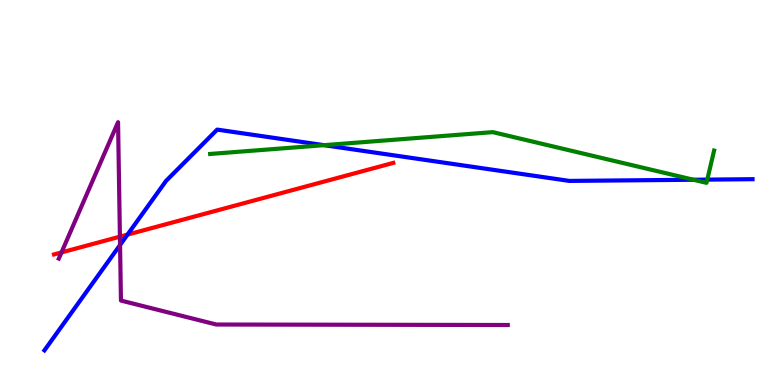[{'lines': ['blue', 'red'], 'intersections': [{'x': 1.65, 'y': 3.91}]}, {'lines': ['green', 'red'], 'intersections': []}, {'lines': ['purple', 'red'], 'intersections': [{'x': 0.793, 'y': 3.44}, {'x': 1.55, 'y': 3.85}]}, {'lines': ['blue', 'green'], 'intersections': [{'x': 4.18, 'y': 6.23}, {'x': 8.95, 'y': 5.33}, {'x': 9.13, 'y': 5.33}]}, {'lines': ['blue', 'purple'], 'intersections': [{'x': 1.55, 'y': 3.64}]}, {'lines': ['green', 'purple'], 'intersections': []}]